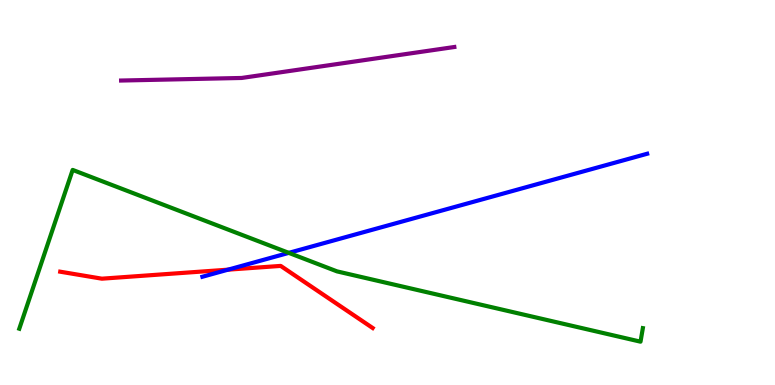[{'lines': ['blue', 'red'], 'intersections': [{'x': 2.94, 'y': 3.0}]}, {'lines': ['green', 'red'], 'intersections': []}, {'lines': ['purple', 'red'], 'intersections': []}, {'lines': ['blue', 'green'], 'intersections': [{'x': 3.73, 'y': 3.43}]}, {'lines': ['blue', 'purple'], 'intersections': []}, {'lines': ['green', 'purple'], 'intersections': []}]